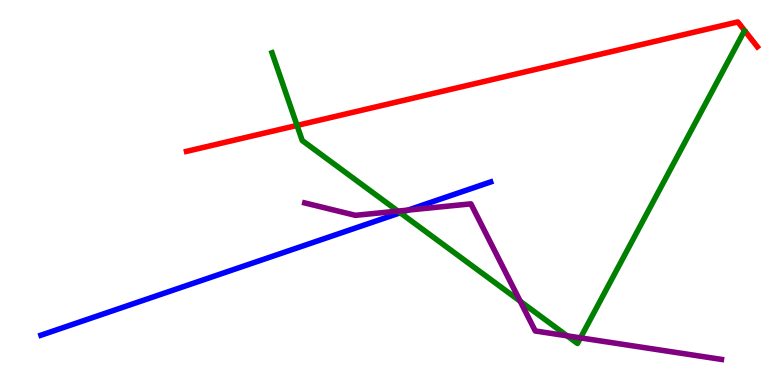[{'lines': ['blue', 'red'], 'intersections': []}, {'lines': ['green', 'red'], 'intersections': [{'x': 3.83, 'y': 6.74}]}, {'lines': ['purple', 'red'], 'intersections': []}, {'lines': ['blue', 'green'], 'intersections': [{'x': 5.16, 'y': 4.47}]}, {'lines': ['blue', 'purple'], 'intersections': [{'x': 5.27, 'y': 4.54}]}, {'lines': ['green', 'purple'], 'intersections': [{'x': 5.13, 'y': 4.52}, {'x': 6.71, 'y': 2.18}, {'x': 7.32, 'y': 1.28}, {'x': 7.49, 'y': 1.22}]}]